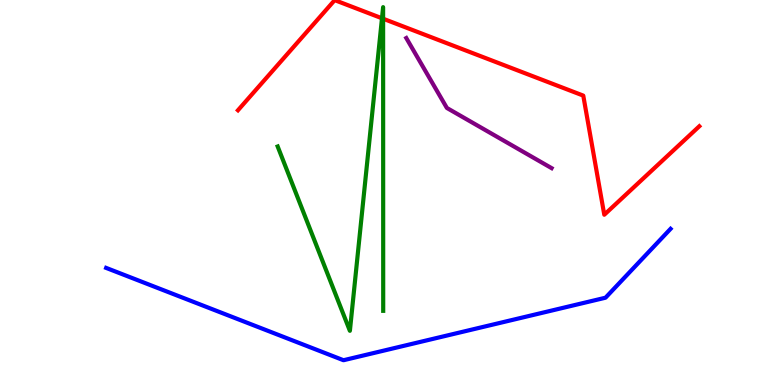[{'lines': ['blue', 'red'], 'intersections': []}, {'lines': ['green', 'red'], 'intersections': [{'x': 4.93, 'y': 9.53}, {'x': 4.94, 'y': 9.51}]}, {'lines': ['purple', 'red'], 'intersections': []}, {'lines': ['blue', 'green'], 'intersections': []}, {'lines': ['blue', 'purple'], 'intersections': []}, {'lines': ['green', 'purple'], 'intersections': []}]